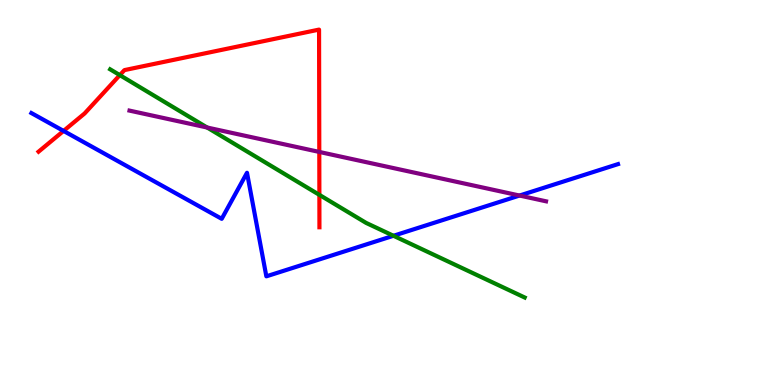[{'lines': ['blue', 'red'], 'intersections': [{'x': 0.82, 'y': 6.6}]}, {'lines': ['green', 'red'], 'intersections': [{'x': 1.55, 'y': 8.05}, {'x': 4.12, 'y': 4.94}]}, {'lines': ['purple', 'red'], 'intersections': [{'x': 4.12, 'y': 6.05}]}, {'lines': ['blue', 'green'], 'intersections': [{'x': 5.08, 'y': 3.88}]}, {'lines': ['blue', 'purple'], 'intersections': [{'x': 6.7, 'y': 4.92}]}, {'lines': ['green', 'purple'], 'intersections': [{'x': 2.67, 'y': 6.69}]}]